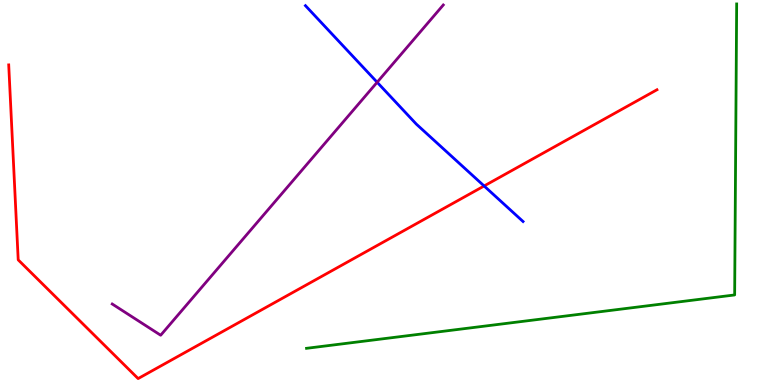[{'lines': ['blue', 'red'], 'intersections': [{'x': 6.25, 'y': 5.17}]}, {'lines': ['green', 'red'], 'intersections': []}, {'lines': ['purple', 'red'], 'intersections': []}, {'lines': ['blue', 'green'], 'intersections': []}, {'lines': ['blue', 'purple'], 'intersections': [{'x': 4.87, 'y': 7.86}]}, {'lines': ['green', 'purple'], 'intersections': []}]